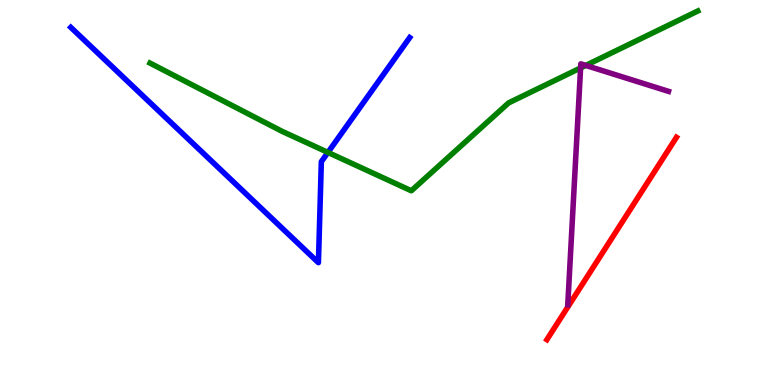[{'lines': ['blue', 'red'], 'intersections': []}, {'lines': ['green', 'red'], 'intersections': []}, {'lines': ['purple', 'red'], 'intersections': []}, {'lines': ['blue', 'green'], 'intersections': [{'x': 4.23, 'y': 6.04}]}, {'lines': ['blue', 'purple'], 'intersections': []}, {'lines': ['green', 'purple'], 'intersections': [{'x': 7.49, 'y': 8.24}, {'x': 7.56, 'y': 8.3}]}]